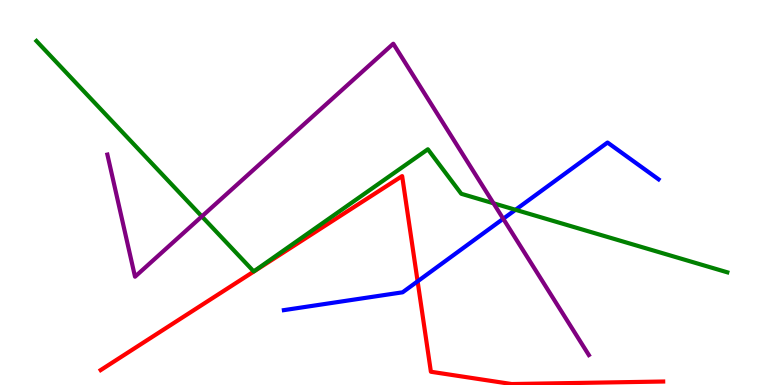[{'lines': ['blue', 'red'], 'intersections': [{'x': 5.39, 'y': 2.69}]}, {'lines': ['green', 'red'], 'intersections': []}, {'lines': ['purple', 'red'], 'intersections': []}, {'lines': ['blue', 'green'], 'intersections': [{'x': 6.65, 'y': 4.55}]}, {'lines': ['blue', 'purple'], 'intersections': [{'x': 6.49, 'y': 4.32}]}, {'lines': ['green', 'purple'], 'intersections': [{'x': 2.6, 'y': 4.38}, {'x': 6.37, 'y': 4.72}]}]